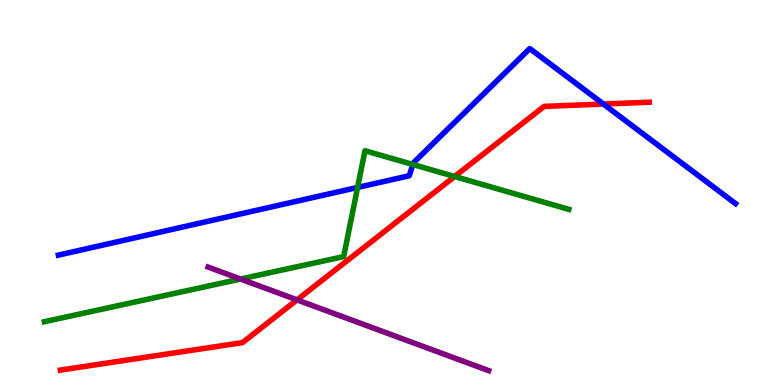[{'lines': ['blue', 'red'], 'intersections': [{'x': 7.79, 'y': 7.3}]}, {'lines': ['green', 'red'], 'intersections': [{'x': 5.87, 'y': 5.42}]}, {'lines': ['purple', 'red'], 'intersections': [{'x': 3.83, 'y': 2.21}]}, {'lines': ['blue', 'green'], 'intersections': [{'x': 4.61, 'y': 5.13}, {'x': 5.33, 'y': 5.73}]}, {'lines': ['blue', 'purple'], 'intersections': []}, {'lines': ['green', 'purple'], 'intersections': [{'x': 3.1, 'y': 2.75}]}]